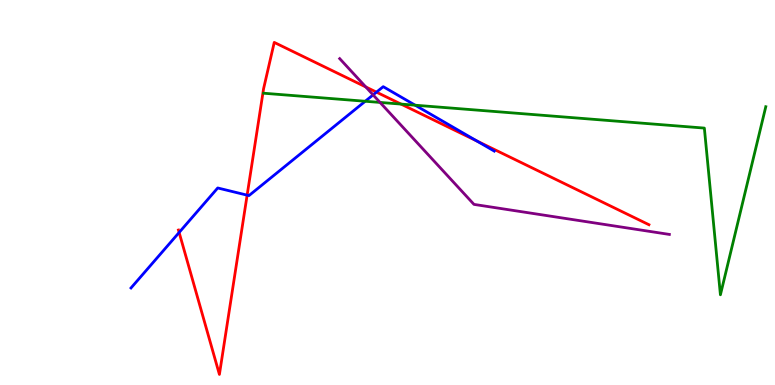[{'lines': ['blue', 'red'], 'intersections': [{'x': 2.31, 'y': 3.96}, {'x': 3.19, 'y': 4.93}, {'x': 4.86, 'y': 7.61}, {'x': 6.15, 'y': 6.34}]}, {'lines': ['green', 'red'], 'intersections': [{'x': 5.17, 'y': 7.3}]}, {'lines': ['purple', 'red'], 'intersections': [{'x': 4.72, 'y': 7.74}]}, {'lines': ['blue', 'green'], 'intersections': [{'x': 4.71, 'y': 7.37}, {'x': 5.36, 'y': 7.27}]}, {'lines': ['blue', 'purple'], 'intersections': [{'x': 4.81, 'y': 7.54}]}, {'lines': ['green', 'purple'], 'intersections': [{'x': 4.9, 'y': 7.34}]}]